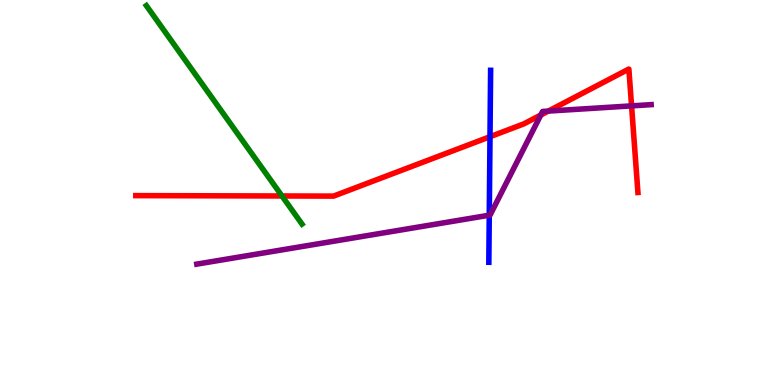[{'lines': ['blue', 'red'], 'intersections': [{'x': 6.32, 'y': 6.45}]}, {'lines': ['green', 'red'], 'intersections': [{'x': 3.64, 'y': 4.91}]}, {'lines': ['purple', 'red'], 'intersections': [{'x': 6.98, 'y': 7.01}, {'x': 7.07, 'y': 7.11}, {'x': 8.15, 'y': 7.25}]}, {'lines': ['blue', 'green'], 'intersections': []}, {'lines': ['blue', 'purple'], 'intersections': [{'x': 6.31, 'y': 4.41}]}, {'lines': ['green', 'purple'], 'intersections': []}]